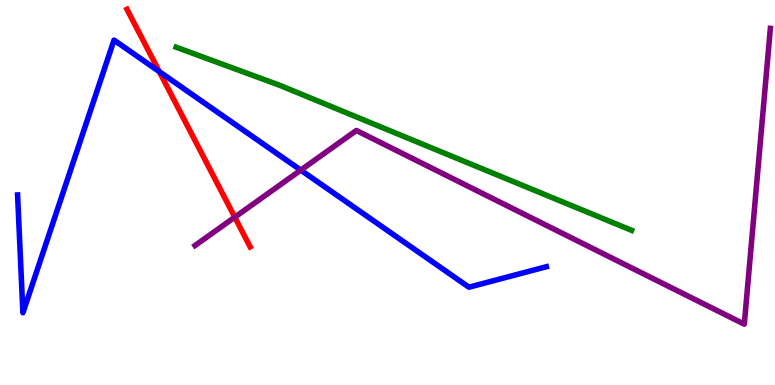[{'lines': ['blue', 'red'], 'intersections': [{'x': 2.06, 'y': 8.14}]}, {'lines': ['green', 'red'], 'intersections': []}, {'lines': ['purple', 'red'], 'intersections': [{'x': 3.03, 'y': 4.36}]}, {'lines': ['blue', 'green'], 'intersections': []}, {'lines': ['blue', 'purple'], 'intersections': [{'x': 3.88, 'y': 5.58}]}, {'lines': ['green', 'purple'], 'intersections': []}]